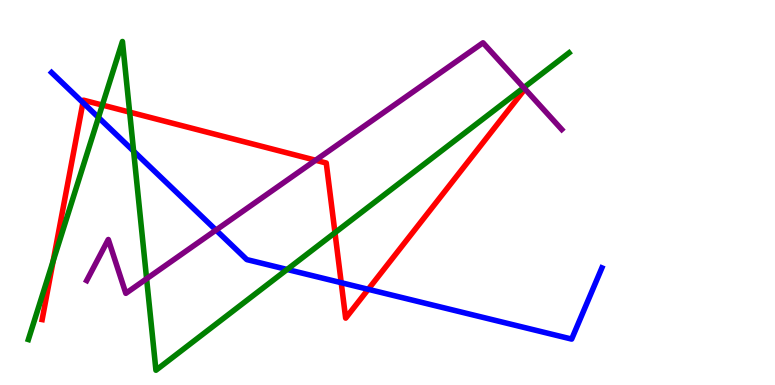[{'lines': ['blue', 'red'], 'intersections': [{'x': 1.07, 'y': 7.34}, {'x': 4.4, 'y': 2.66}, {'x': 4.75, 'y': 2.49}]}, {'lines': ['green', 'red'], 'intersections': [{'x': 0.686, 'y': 3.22}, {'x': 1.32, 'y': 7.27}, {'x': 1.67, 'y': 7.09}, {'x': 4.32, 'y': 3.96}]}, {'lines': ['purple', 'red'], 'intersections': [{'x': 4.07, 'y': 5.84}]}, {'lines': ['blue', 'green'], 'intersections': [{'x': 1.27, 'y': 6.95}, {'x': 1.72, 'y': 6.07}, {'x': 3.7, 'y': 3.0}]}, {'lines': ['blue', 'purple'], 'intersections': [{'x': 2.79, 'y': 4.02}]}, {'lines': ['green', 'purple'], 'intersections': [{'x': 1.89, 'y': 2.76}, {'x': 6.76, 'y': 7.72}]}]